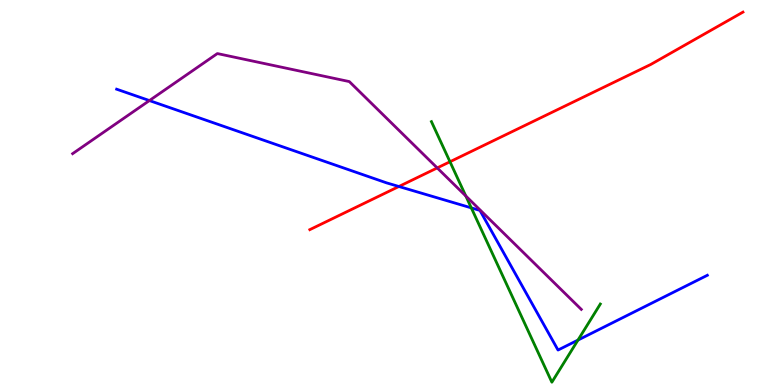[{'lines': ['blue', 'red'], 'intersections': [{'x': 5.15, 'y': 5.16}]}, {'lines': ['green', 'red'], 'intersections': [{'x': 5.81, 'y': 5.8}]}, {'lines': ['purple', 'red'], 'intersections': [{'x': 5.64, 'y': 5.64}]}, {'lines': ['blue', 'green'], 'intersections': [{'x': 6.08, 'y': 4.6}, {'x': 7.46, 'y': 1.17}]}, {'lines': ['blue', 'purple'], 'intersections': [{'x': 1.93, 'y': 7.39}]}, {'lines': ['green', 'purple'], 'intersections': [{'x': 6.01, 'y': 4.91}]}]